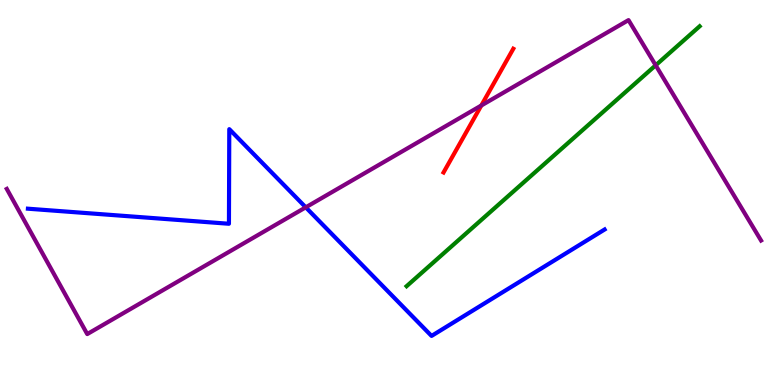[{'lines': ['blue', 'red'], 'intersections': []}, {'lines': ['green', 'red'], 'intersections': []}, {'lines': ['purple', 'red'], 'intersections': [{'x': 6.21, 'y': 7.26}]}, {'lines': ['blue', 'green'], 'intersections': []}, {'lines': ['blue', 'purple'], 'intersections': [{'x': 3.95, 'y': 4.61}]}, {'lines': ['green', 'purple'], 'intersections': [{'x': 8.46, 'y': 8.3}]}]